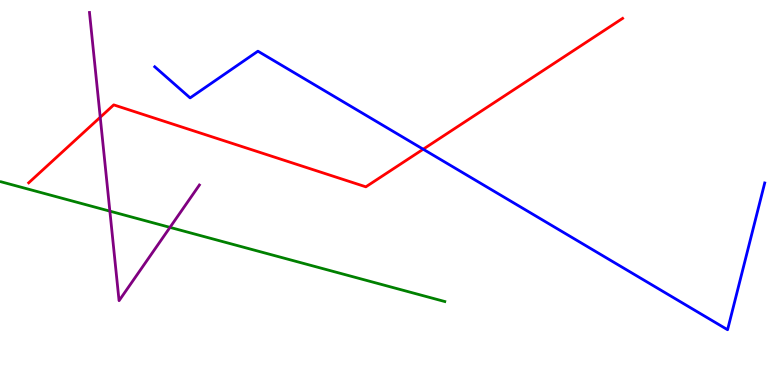[{'lines': ['blue', 'red'], 'intersections': [{'x': 5.46, 'y': 6.12}]}, {'lines': ['green', 'red'], 'intersections': []}, {'lines': ['purple', 'red'], 'intersections': [{'x': 1.29, 'y': 6.95}]}, {'lines': ['blue', 'green'], 'intersections': []}, {'lines': ['blue', 'purple'], 'intersections': []}, {'lines': ['green', 'purple'], 'intersections': [{'x': 1.42, 'y': 4.52}, {'x': 2.19, 'y': 4.09}]}]